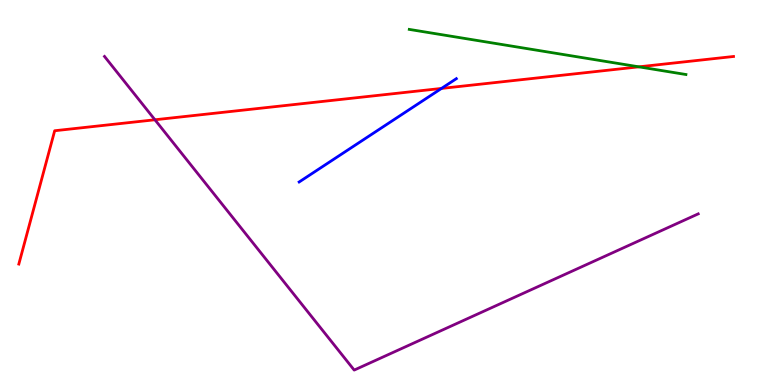[{'lines': ['blue', 'red'], 'intersections': [{'x': 5.7, 'y': 7.7}]}, {'lines': ['green', 'red'], 'intersections': [{'x': 8.24, 'y': 8.26}]}, {'lines': ['purple', 'red'], 'intersections': [{'x': 2.0, 'y': 6.89}]}, {'lines': ['blue', 'green'], 'intersections': []}, {'lines': ['blue', 'purple'], 'intersections': []}, {'lines': ['green', 'purple'], 'intersections': []}]